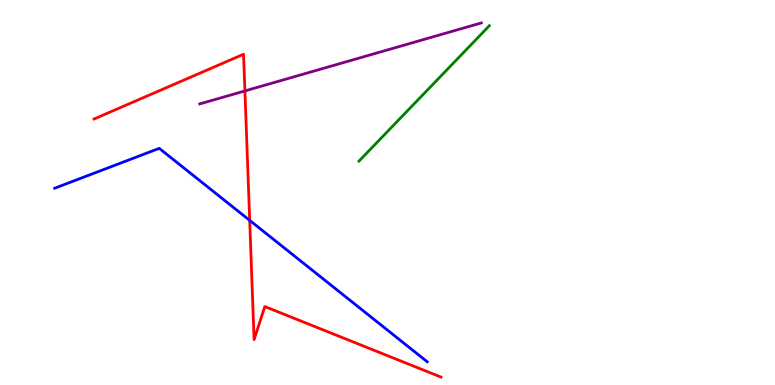[{'lines': ['blue', 'red'], 'intersections': [{'x': 3.22, 'y': 4.28}]}, {'lines': ['green', 'red'], 'intersections': []}, {'lines': ['purple', 'red'], 'intersections': [{'x': 3.16, 'y': 7.64}]}, {'lines': ['blue', 'green'], 'intersections': []}, {'lines': ['blue', 'purple'], 'intersections': []}, {'lines': ['green', 'purple'], 'intersections': []}]